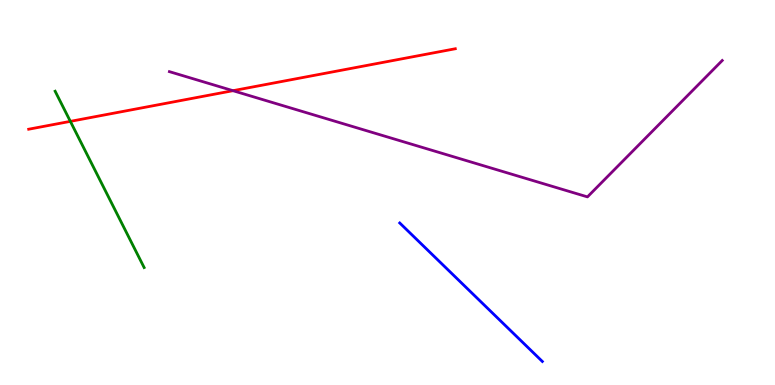[{'lines': ['blue', 'red'], 'intersections': []}, {'lines': ['green', 'red'], 'intersections': [{'x': 0.908, 'y': 6.85}]}, {'lines': ['purple', 'red'], 'intersections': [{'x': 3.01, 'y': 7.64}]}, {'lines': ['blue', 'green'], 'intersections': []}, {'lines': ['blue', 'purple'], 'intersections': []}, {'lines': ['green', 'purple'], 'intersections': []}]